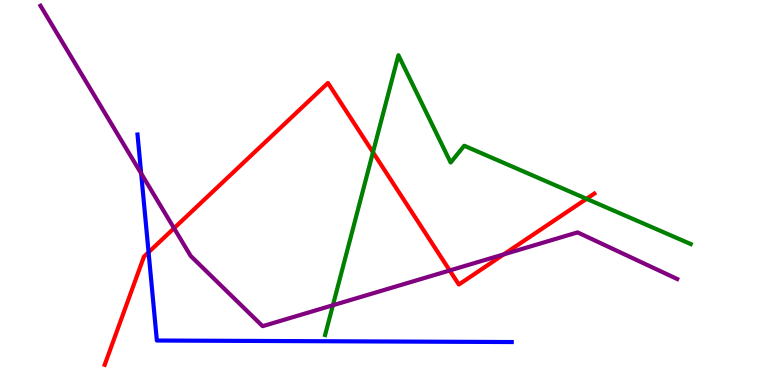[{'lines': ['blue', 'red'], 'intersections': [{'x': 1.92, 'y': 3.45}]}, {'lines': ['green', 'red'], 'intersections': [{'x': 4.81, 'y': 6.04}, {'x': 7.57, 'y': 4.84}]}, {'lines': ['purple', 'red'], 'intersections': [{'x': 2.25, 'y': 4.07}, {'x': 5.8, 'y': 2.97}, {'x': 6.5, 'y': 3.39}]}, {'lines': ['blue', 'green'], 'intersections': []}, {'lines': ['blue', 'purple'], 'intersections': [{'x': 1.82, 'y': 5.49}]}, {'lines': ['green', 'purple'], 'intersections': [{'x': 4.3, 'y': 2.07}]}]